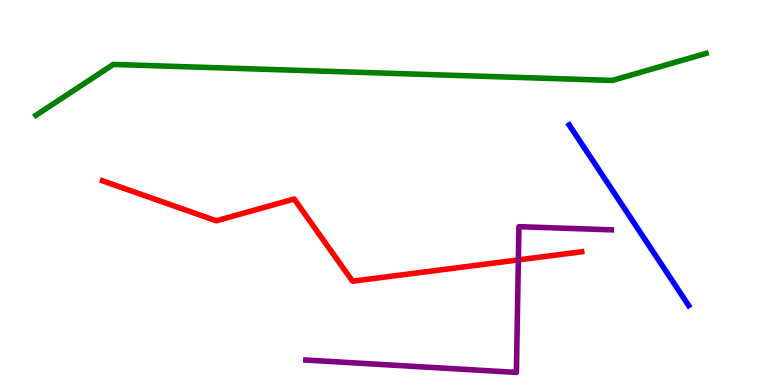[{'lines': ['blue', 'red'], 'intersections': []}, {'lines': ['green', 'red'], 'intersections': []}, {'lines': ['purple', 'red'], 'intersections': [{'x': 6.69, 'y': 3.25}]}, {'lines': ['blue', 'green'], 'intersections': []}, {'lines': ['blue', 'purple'], 'intersections': []}, {'lines': ['green', 'purple'], 'intersections': []}]